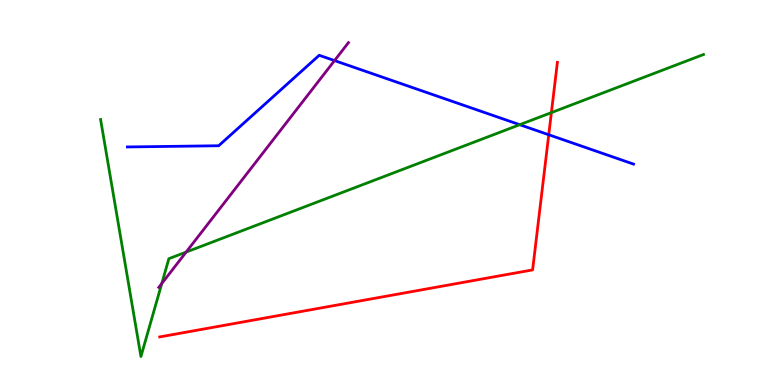[{'lines': ['blue', 'red'], 'intersections': [{'x': 7.08, 'y': 6.5}]}, {'lines': ['green', 'red'], 'intersections': [{'x': 7.11, 'y': 7.08}]}, {'lines': ['purple', 'red'], 'intersections': []}, {'lines': ['blue', 'green'], 'intersections': [{'x': 6.71, 'y': 6.76}]}, {'lines': ['blue', 'purple'], 'intersections': [{'x': 4.32, 'y': 8.43}]}, {'lines': ['green', 'purple'], 'intersections': [{'x': 2.09, 'y': 2.64}, {'x': 2.4, 'y': 3.45}]}]